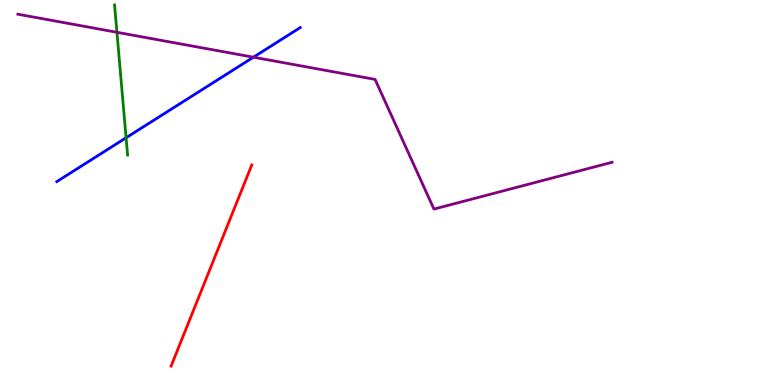[{'lines': ['blue', 'red'], 'intersections': []}, {'lines': ['green', 'red'], 'intersections': []}, {'lines': ['purple', 'red'], 'intersections': []}, {'lines': ['blue', 'green'], 'intersections': [{'x': 1.63, 'y': 6.42}]}, {'lines': ['blue', 'purple'], 'intersections': [{'x': 3.27, 'y': 8.51}]}, {'lines': ['green', 'purple'], 'intersections': [{'x': 1.51, 'y': 9.16}]}]